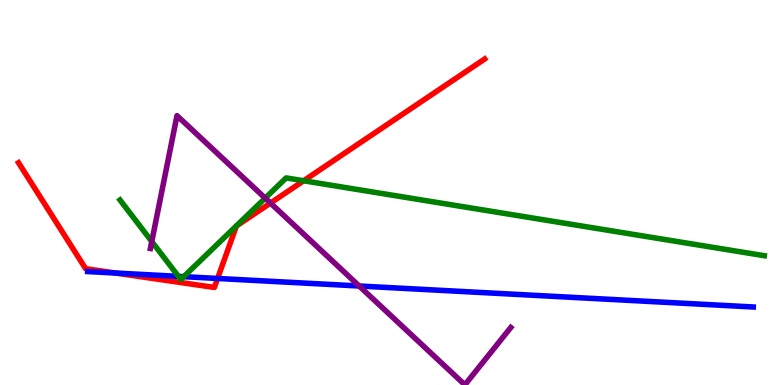[{'lines': ['blue', 'red'], 'intersections': [{'x': 1.49, 'y': 2.91}, {'x': 2.81, 'y': 2.77}]}, {'lines': ['green', 'red'], 'intersections': [{'x': 3.92, 'y': 5.31}]}, {'lines': ['purple', 'red'], 'intersections': [{'x': 3.49, 'y': 4.73}]}, {'lines': ['blue', 'green'], 'intersections': [{'x': 2.3, 'y': 2.82}, {'x': 2.37, 'y': 2.81}]}, {'lines': ['blue', 'purple'], 'intersections': [{'x': 4.63, 'y': 2.57}]}, {'lines': ['green', 'purple'], 'intersections': [{'x': 1.96, 'y': 3.73}, {'x': 3.42, 'y': 4.85}]}]